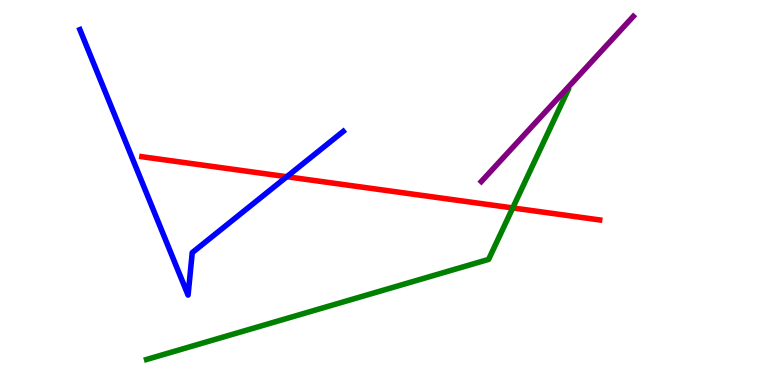[{'lines': ['blue', 'red'], 'intersections': [{'x': 3.7, 'y': 5.41}]}, {'lines': ['green', 'red'], 'intersections': [{'x': 6.62, 'y': 4.6}]}, {'lines': ['purple', 'red'], 'intersections': []}, {'lines': ['blue', 'green'], 'intersections': []}, {'lines': ['blue', 'purple'], 'intersections': []}, {'lines': ['green', 'purple'], 'intersections': []}]